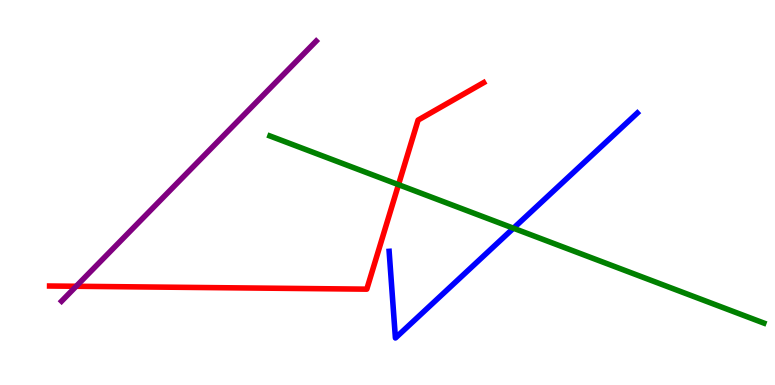[{'lines': ['blue', 'red'], 'intersections': []}, {'lines': ['green', 'red'], 'intersections': [{'x': 5.14, 'y': 5.2}]}, {'lines': ['purple', 'red'], 'intersections': [{'x': 0.983, 'y': 2.56}]}, {'lines': ['blue', 'green'], 'intersections': [{'x': 6.63, 'y': 4.07}]}, {'lines': ['blue', 'purple'], 'intersections': []}, {'lines': ['green', 'purple'], 'intersections': []}]